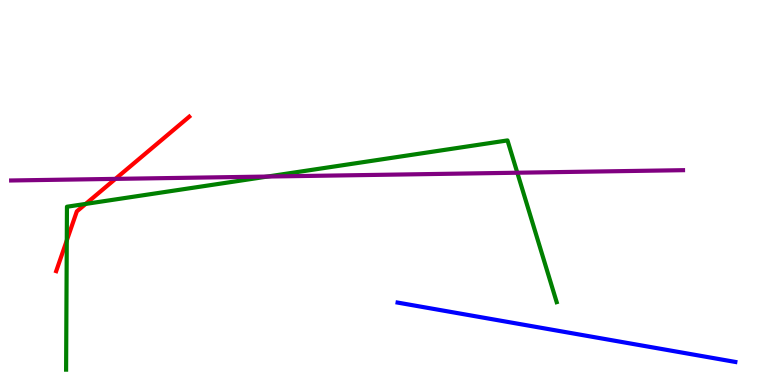[{'lines': ['blue', 'red'], 'intersections': []}, {'lines': ['green', 'red'], 'intersections': [{'x': 0.862, 'y': 3.75}, {'x': 1.11, 'y': 4.7}]}, {'lines': ['purple', 'red'], 'intersections': [{'x': 1.49, 'y': 5.35}]}, {'lines': ['blue', 'green'], 'intersections': []}, {'lines': ['blue', 'purple'], 'intersections': []}, {'lines': ['green', 'purple'], 'intersections': [{'x': 3.45, 'y': 5.41}, {'x': 6.67, 'y': 5.51}]}]